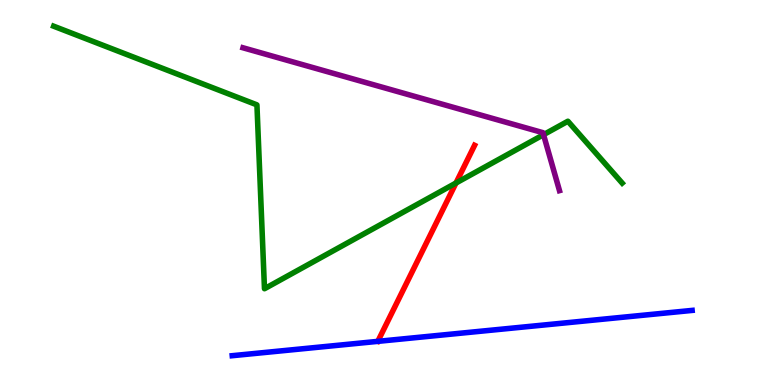[{'lines': ['blue', 'red'], 'intersections': []}, {'lines': ['green', 'red'], 'intersections': [{'x': 5.88, 'y': 5.25}]}, {'lines': ['purple', 'red'], 'intersections': []}, {'lines': ['blue', 'green'], 'intersections': []}, {'lines': ['blue', 'purple'], 'intersections': []}, {'lines': ['green', 'purple'], 'intersections': [{'x': 7.01, 'y': 6.5}]}]